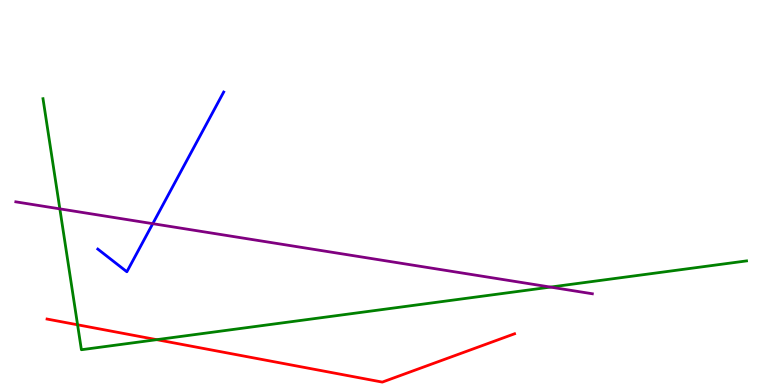[{'lines': ['blue', 'red'], 'intersections': []}, {'lines': ['green', 'red'], 'intersections': [{'x': 1.0, 'y': 1.56}, {'x': 2.02, 'y': 1.18}]}, {'lines': ['purple', 'red'], 'intersections': []}, {'lines': ['blue', 'green'], 'intersections': []}, {'lines': ['blue', 'purple'], 'intersections': [{'x': 1.97, 'y': 4.19}]}, {'lines': ['green', 'purple'], 'intersections': [{'x': 0.772, 'y': 4.58}, {'x': 7.1, 'y': 2.54}]}]